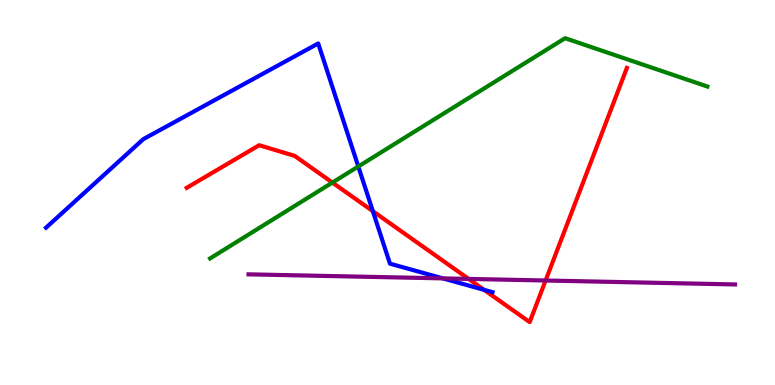[{'lines': ['blue', 'red'], 'intersections': [{'x': 4.81, 'y': 4.51}, {'x': 6.25, 'y': 2.47}]}, {'lines': ['green', 'red'], 'intersections': [{'x': 4.29, 'y': 5.26}]}, {'lines': ['purple', 'red'], 'intersections': [{'x': 6.05, 'y': 2.76}, {'x': 7.04, 'y': 2.71}]}, {'lines': ['blue', 'green'], 'intersections': [{'x': 4.62, 'y': 5.68}]}, {'lines': ['blue', 'purple'], 'intersections': [{'x': 5.71, 'y': 2.77}]}, {'lines': ['green', 'purple'], 'intersections': []}]